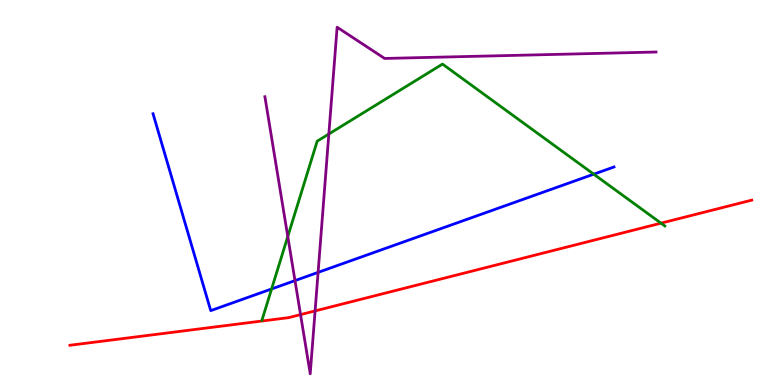[{'lines': ['blue', 'red'], 'intersections': []}, {'lines': ['green', 'red'], 'intersections': [{'x': 8.53, 'y': 4.2}]}, {'lines': ['purple', 'red'], 'intersections': [{'x': 3.88, 'y': 1.83}, {'x': 4.07, 'y': 1.92}]}, {'lines': ['blue', 'green'], 'intersections': [{'x': 3.5, 'y': 2.49}, {'x': 7.66, 'y': 5.48}]}, {'lines': ['blue', 'purple'], 'intersections': [{'x': 3.81, 'y': 2.71}, {'x': 4.1, 'y': 2.93}]}, {'lines': ['green', 'purple'], 'intersections': [{'x': 3.71, 'y': 3.86}, {'x': 4.24, 'y': 6.52}]}]